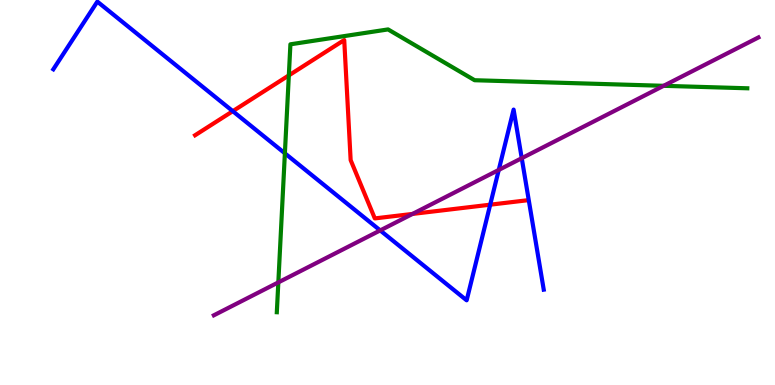[{'lines': ['blue', 'red'], 'intersections': [{'x': 3.0, 'y': 7.11}, {'x': 6.33, 'y': 4.68}]}, {'lines': ['green', 'red'], 'intersections': [{'x': 3.73, 'y': 8.04}]}, {'lines': ['purple', 'red'], 'intersections': [{'x': 5.32, 'y': 4.44}]}, {'lines': ['blue', 'green'], 'intersections': [{'x': 3.68, 'y': 6.02}]}, {'lines': ['blue', 'purple'], 'intersections': [{'x': 4.91, 'y': 4.02}, {'x': 6.44, 'y': 5.59}, {'x': 6.73, 'y': 5.89}]}, {'lines': ['green', 'purple'], 'intersections': [{'x': 3.59, 'y': 2.67}, {'x': 8.56, 'y': 7.77}]}]